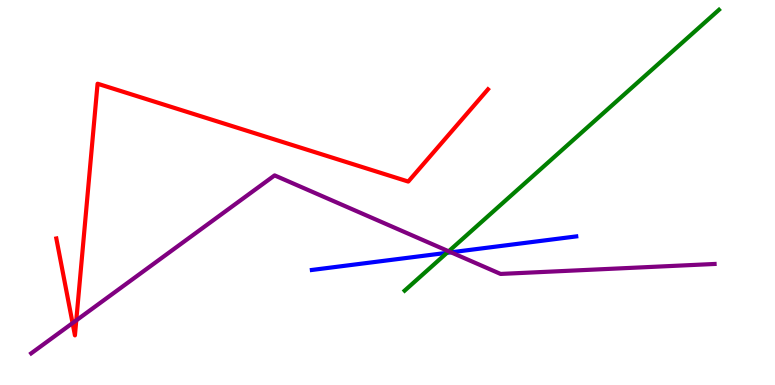[{'lines': ['blue', 'red'], 'intersections': []}, {'lines': ['green', 'red'], 'intersections': []}, {'lines': ['purple', 'red'], 'intersections': [{'x': 0.936, 'y': 1.61}, {'x': 0.984, 'y': 1.68}]}, {'lines': ['blue', 'green'], 'intersections': [{'x': 5.77, 'y': 3.43}]}, {'lines': ['blue', 'purple'], 'intersections': [{'x': 5.82, 'y': 3.45}]}, {'lines': ['green', 'purple'], 'intersections': [{'x': 5.79, 'y': 3.47}]}]